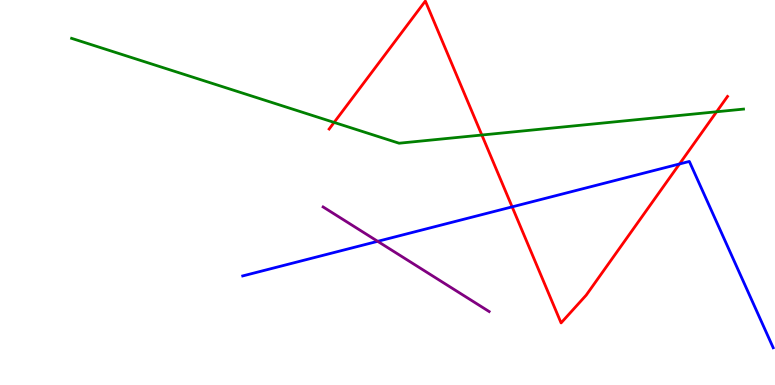[{'lines': ['blue', 'red'], 'intersections': [{'x': 6.61, 'y': 4.63}, {'x': 8.77, 'y': 5.74}]}, {'lines': ['green', 'red'], 'intersections': [{'x': 4.31, 'y': 6.82}, {'x': 6.22, 'y': 6.49}, {'x': 9.25, 'y': 7.1}]}, {'lines': ['purple', 'red'], 'intersections': []}, {'lines': ['blue', 'green'], 'intersections': []}, {'lines': ['blue', 'purple'], 'intersections': [{'x': 4.87, 'y': 3.73}]}, {'lines': ['green', 'purple'], 'intersections': []}]